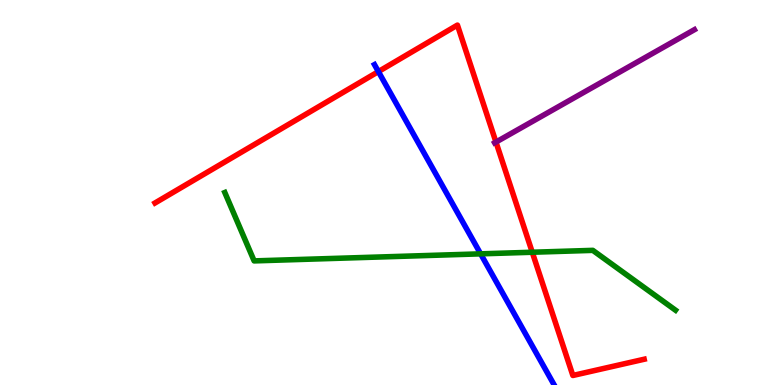[{'lines': ['blue', 'red'], 'intersections': [{'x': 4.88, 'y': 8.14}]}, {'lines': ['green', 'red'], 'intersections': [{'x': 6.87, 'y': 3.45}]}, {'lines': ['purple', 'red'], 'intersections': [{'x': 6.4, 'y': 6.31}]}, {'lines': ['blue', 'green'], 'intersections': [{'x': 6.2, 'y': 3.41}]}, {'lines': ['blue', 'purple'], 'intersections': []}, {'lines': ['green', 'purple'], 'intersections': []}]